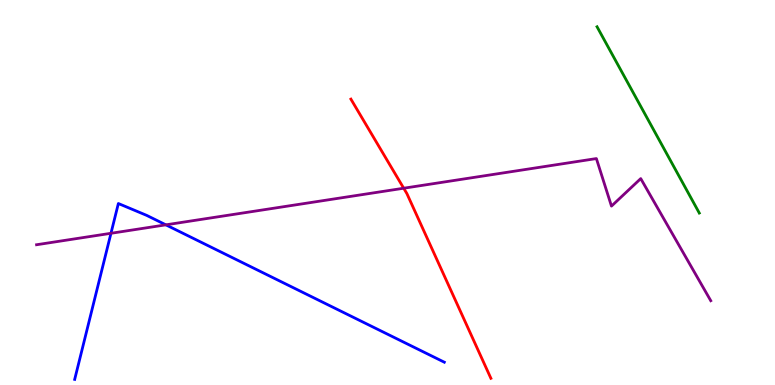[{'lines': ['blue', 'red'], 'intersections': []}, {'lines': ['green', 'red'], 'intersections': []}, {'lines': ['purple', 'red'], 'intersections': [{'x': 5.21, 'y': 5.11}]}, {'lines': ['blue', 'green'], 'intersections': []}, {'lines': ['blue', 'purple'], 'intersections': [{'x': 1.43, 'y': 3.94}, {'x': 2.14, 'y': 4.16}]}, {'lines': ['green', 'purple'], 'intersections': []}]